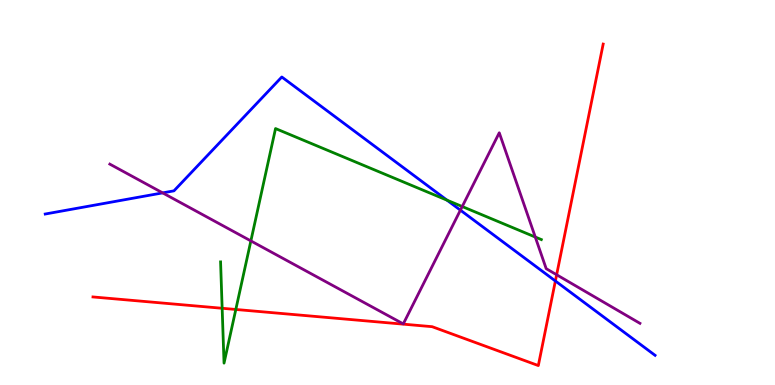[{'lines': ['blue', 'red'], 'intersections': [{'x': 7.17, 'y': 2.7}]}, {'lines': ['green', 'red'], 'intersections': [{'x': 2.87, 'y': 1.99}, {'x': 3.04, 'y': 1.96}]}, {'lines': ['purple', 'red'], 'intersections': [{'x': 7.18, 'y': 2.86}]}, {'lines': ['blue', 'green'], 'intersections': [{'x': 5.77, 'y': 4.8}]}, {'lines': ['blue', 'purple'], 'intersections': [{'x': 2.1, 'y': 4.99}, {'x': 5.94, 'y': 4.54}]}, {'lines': ['green', 'purple'], 'intersections': [{'x': 3.24, 'y': 3.74}, {'x': 5.96, 'y': 4.64}, {'x': 6.91, 'y': 3.84}]}]